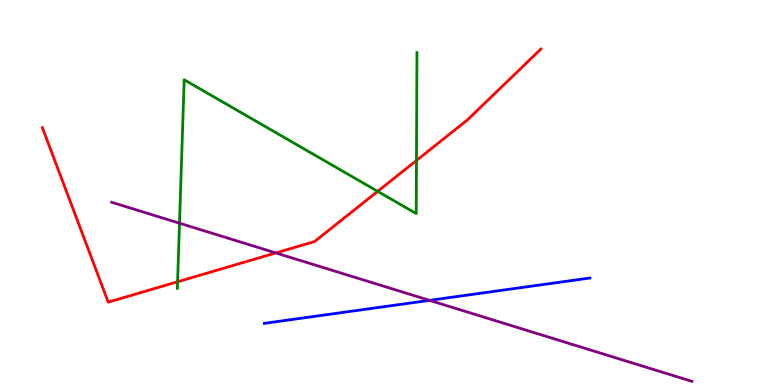[{'lines': ['blue', 'red'], 'intersections': []}, {'lines': ['green', 'red'], 'intersections': [{'x': 2.29, 'y': 2.68}, {'x': 4.87, 'y': 5.03}, {'x': 5.37, 'y': 5.83}]}, {'lines': ['purple', 'red'], 'intersections': [{'x': 3.56, 'y': 3.43}]}, {'lines': ['blue', 'green'], 'intersections': []}, {'lines': ['blue', 'purple'], 'intersections': [{'x': 5.54, 'y': 2.2}]}, {'lines': ['green', 'purple'], 'intersections': [{'x': 2.32, 'y': 4.2}]}]